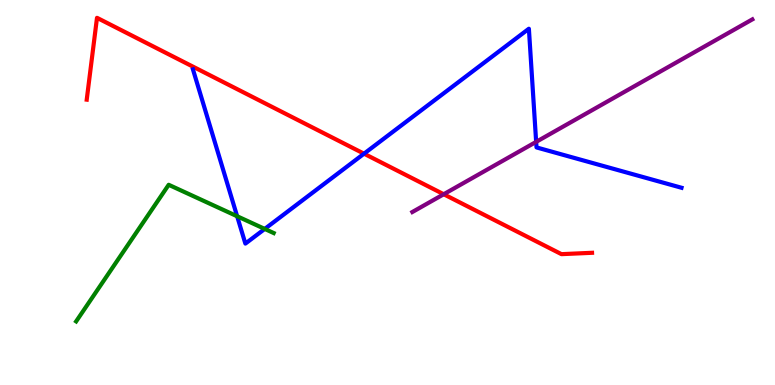[{'lines': ['blue', 'red'], 'intersections': [{'x': 4.7, 'y': 6.01}]}, {'lines': ['green', 'red'], 'intersections': []}, {'lines': ['purple', 'red'], 'intersections': [{'x': 5.73, 'y': 4.95}]}, {'lines': ['blue', 'green'], 'intersections': [{'x': 3.06, 'y': 4.38}, {'x': 3.42, 'y': 4.05}]}, {'lines': ['blue', 'purple'], 'intersections': [{'x': 6.92, 'y': 6.32}]}, {'lines': ['green', 'purple'], 'intersections': []}]